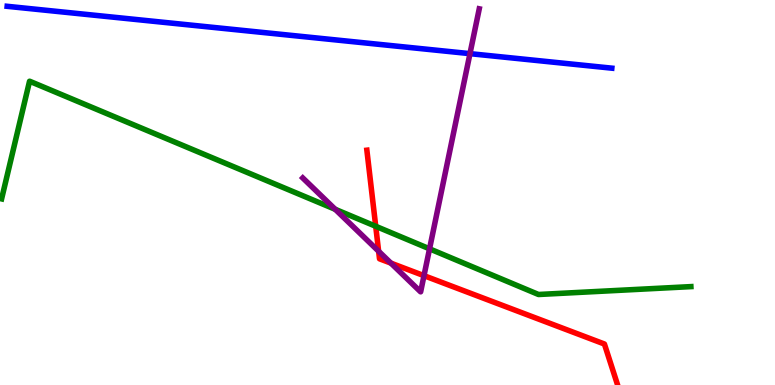[{'lines': ['blue', 'red'], 'intersections': []}, {'lines': ['green', 'red'], 'intersections': [{'x': 4.85, 'y': 4.12}]}, {'lines': ['purple', 'red'], 'intersections': [{'x': 4.89, 'y': 3.47}, {'x': 5.04, 'y': 3.17}, {'x': 5.47, 'y': 2.84}]}, {'lines': ['blue', 'green'], 'intersections': []}, {'lines': ['blue', 'purple'], 'intersections': [{'x': 6.06, 'y': 8.61}]}, {'lines': ['green', 'purple'], 'intersections': [{'x': 4.33, 'y': 4.56}, {'x': 5.54, 'y': 3.54}]}]